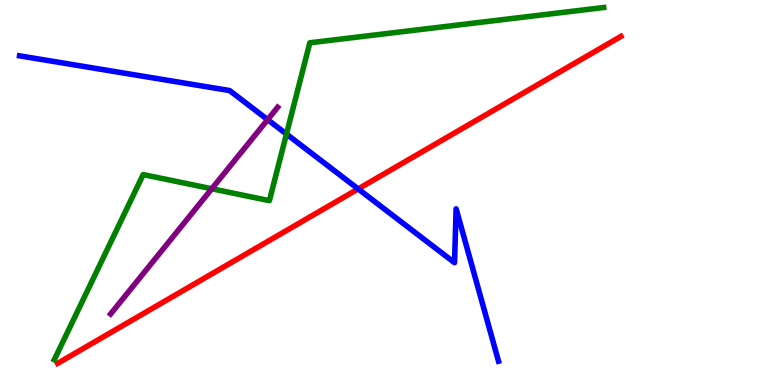[{'lines': ['blue', 'red'], 'intersections': [{'x': 4.62, 'y': 5.09}]}, {'lines': ['green', 'red'], 'intersections': []}, {'lines': ['purple', 'red'], 'intersections': []}, {'lines': ['blue', 'green'], 'intersections': [{'x': 3.7, 'y': 6.52}]}, {'lines': ['blue', 'purple'], 'intersections': [{'x': 3.45, 'y': 6.89}]}, {'lines': ['green', 'purple'], 'intersections': [{'x': 2.73, 'y': 5.1}]}]